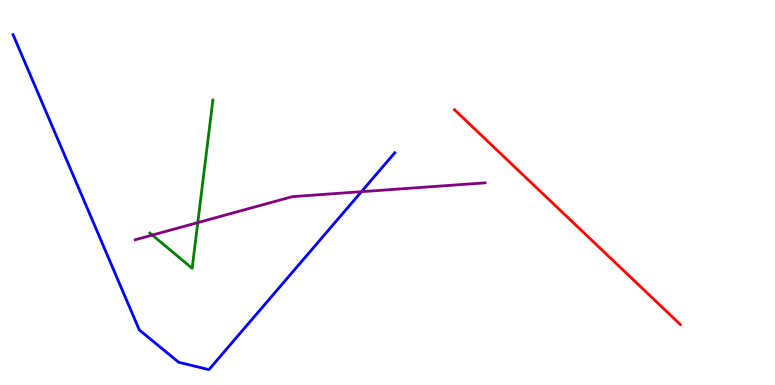[{'lines': ['blue', 'red'], 'intersections': []}, {'lines': ['green', 'red'], 'intersections': []}, {'lines': ['purple', 'red'], 'intersections': []}, {'lines': ['blue', 'green'], 'intersections': []}, {'lines': ['blue', 'purple'], 'intersections': [{'x': 4.66, 'y': 5.02}]}, {'lines': ['green', 'purple'], 'intersections': [{'x': 1.97, 'y': 3.89}, {'x': 2.55, 'y': 4.22}]}]